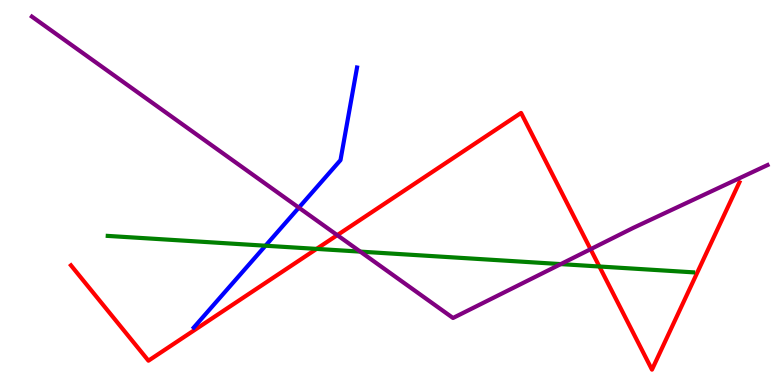[{'lines': ['blue', 'red'], 'intersections': []}, {'lines': ['green', 'red'], 'intersections': [{'x': 4.08, 'y': 3.54}, {'x': 7.73, 'y': 3.08}]}, {'lines': ['purple', 'red'], 'intersections': [{'x': 4.35, 'y': 3.89}, {'x': 7.62, 'y': 3.53}]}, {'lines': ['blue', 'green'], 'intersections': [{'x': 3.43, 'y': 3.62}]}, {'lines': ['blue', 'purple'], 'intersections': [{'x': 3.86, 'y': 4.61}]}, {'lines': ['green', 'purple'], 'intersections': [{'x': 4.65, 'y': 3.46}, {'x': 7.24, 'y': 3.14}]}]